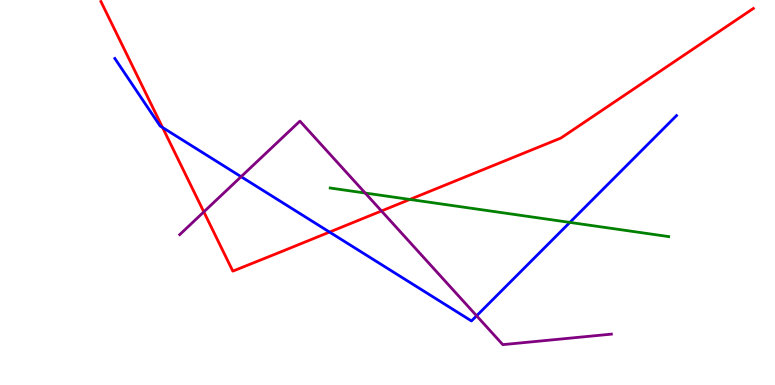[{'lines': ['blue', 'red'], 'intersections': [{'x': 2.1, 'y': 6.69}, {'x': 4.25, 'y': 3.97}]}, {'lines': ['green', 'red'], 'intersections': [{'x': 5.29, 'y': 4.82}]}, {'lines': ['purple', 'red'], 'intersections': [{'x': 2.63, 'y': 4.5}, {'x': 4.92, 'y': 4.52}]}, {'lines': ['blue', 'green'], 'intersections': [{'x': 7.35, 'y': 4.22}]}, {'lines': ['blue', 'purple'], 'intersections': [{'x': 3.11, 'y': 5.41}, {'x': 6.15, 'y': 1.8}]}, {'lines': ['green', 'purple'], 'intersections': [{'x': 4.71, 'y': 4.99}]}]